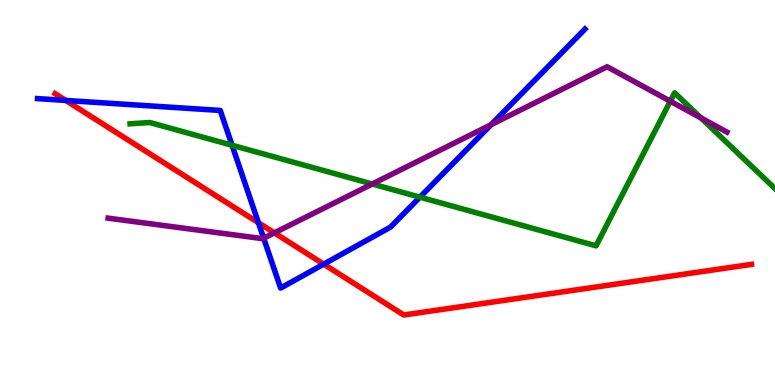[{'lines': ['blue', 'red'], 'intersections': [{'x': 0.849, 'y': 7.39}, {'x': 3.33, 'y': 4.22}, {'x': 4.18, 'y': 3.14}]}, {'lines': ['green', 'red'], 'intersections': []}, {'lines': ['purple', 'red'], 'intersections': [{'x': 3.54, 'y': 3.95}]}, {'lines': ['blue', 'green'], 'intersections': [{'x': 2.99, 'y': 6.23}, {'x': 5.42, 'y': 4.88}]}, {'lines': ['blue', 'purple'], 'intersections': [{'x': 3.4, 'y': 3.81}, {'x': 6.34, 'y': 6.76}]}, {'lines': ['green', 'purple'], 'intersections': [{'x': 4.8, 'y': 5.22}, {'x': 8.65, 'y': 7.37}, {'x': 9.04, 'y': 6.94}]}]